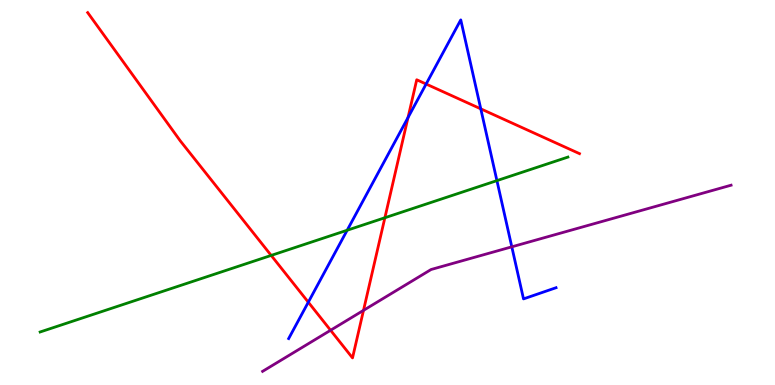[{'lines': ['blue', 'red'], 'intersections': [{'x': 3.98, 'y': 2.15}, {'x': 5.26, 'y': 6.95}, {'x': 5.5, 'y': 7.82}, {'x': 6.2, 'y': 7.17}]}, {'lines': ['green', 'red'], 'intersections': [{'x': 3.5, 'y': 3.37}, {'x': 4.97, 'y': 4.34}]}, {'lines': ['purple', 'red'], 'intersections': [{'x': 4.27, 'y': 1.42}, {'x': 4.69, 'y': 1.94}]}, {'lines': ['blue', 'green'], 'intersections': [{'x': 4.48, 'y': 4.02}, {'x': 6.41, 'y': 5.31}]}, {'lines': ['blue', 'purple'], 'intersections': [{'x': 6.6, 'y': 3.59}]}, {'lines': ['green', 'purple'], 'intersections': []}]